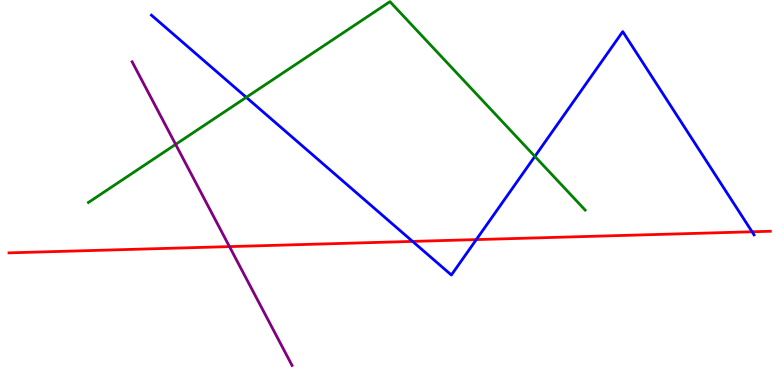[{'lines': ['blue', 'red'], 'intersections': [{'x': 5.32, 'y': 3.73}, {'x': 6.15, 'y': 3.78}, {'x': 9.7, 'y': 3.98}]}, {'lines': ['green', 'red'], 'intersections': []}, {'lines': ['purple', 'red'], 'intersections': [{'x': 2.96, 'y': 3.59}]}, {'lines': ['blue', 'green'], 'intersections': [{'x': 3.18, 'y': 7.47}, {'x': 6.9, 'y': 5.94}]}, {'lines': ['blue', 'purple'], 'intersections': []}, {'lines': ['green', 'purple'], 'intersections': [{'x': 2.27, 'y': 6.25}]}]